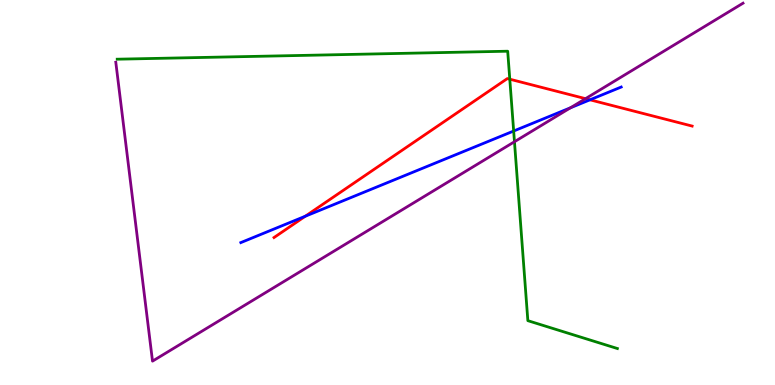[{'lines': ['blue', 'red'], 'intersections': [{'x': 3.94, 'y': 4.38}, {'x': 7.61, 'y': 7.41}]}, {'lines': ['green', 'red'], 'intersections': [{'x': 6.58, 'y': 7.94}]}, {'lines': ['purple', 'red'], 'intersections': [{'x': 7.56, 'y': 7.44}]}, {'lines': ['blue', 'green'], 'intersections': [{'x': 6.63, 'y': 6.6}]}, {'lines': ['blue', 'purple'], 'intersections': [{'x': 7.36, 'y': 7.2}]}, {'lines': ['green', 'purple'], 'intersections': [{'x': 6.64, 'y': 6.32}]}]